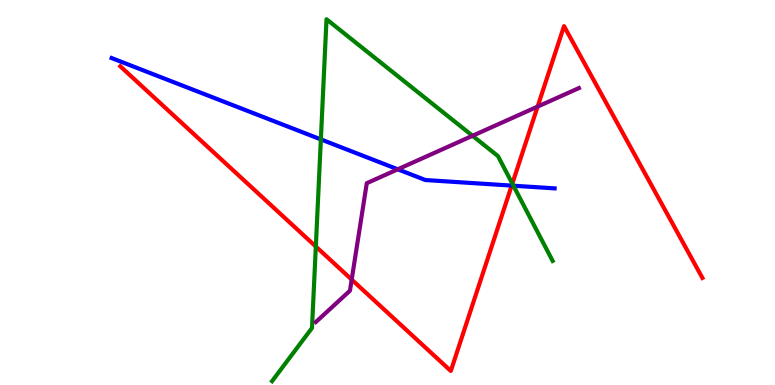[{'lines': ['blue', 'red'], 'intersections': [{'x': 6.6, 'y': 5.18}]}, {'lines': ['green', 'red'], 'intersections': [{'x': 4.08, 'y': 3.6}, {'x': 6.61, 'y': 5.23}]}, {'lines': ['purple', 'red'], 'intersections': [{'x': 4.54, 'y': 2.74}, {'x': 6.94, 'y': 7.23}]}, {'lines': ['blue', 'green'], 'intersections': [{'x': 4.14, 'y': 6.38}, {'x': 6.62, 'y': 5.18}]}, {'lines': ['blue', 'purple'], 'intersections': [{'x': 5.13, 'y': 5.6}]}, {'lines': ['green', 'purple'], 'intersections': [{'x': 6.1, 'y': 6.47}]}]